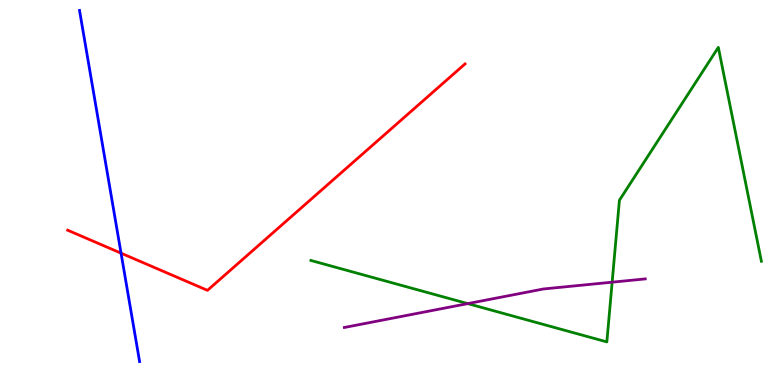[{'lines': ['blue', 'red'], 'intersections': [{'x': 1.56, 'y': 3.42}]}, {'lines': ['green', 'red'], 'intersections': []}, {'lines': ['purple', 'red'], 'intersections': []}, {'lines': ['blue', 'green'], 'intersections': []}, {'lines': ['blue', 'purple'], 'intersections': []}, {'lines': ['green', 'purple'], 'intersections': [{'x': 6.04, 'y': 2.11}, {'x': 7.9, 'y': 2.67}]}]